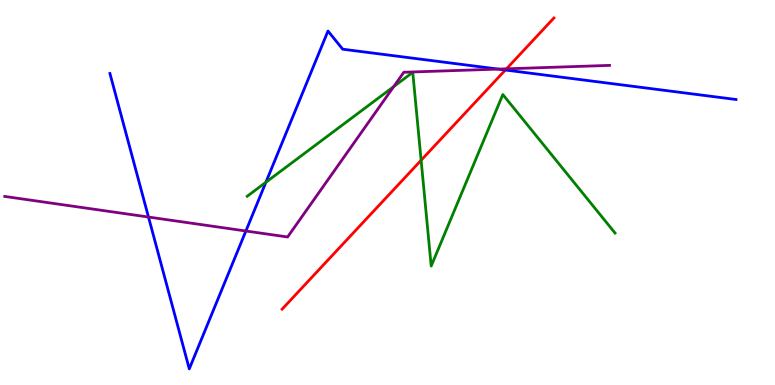[{'lines': ['blue', 'red'], 'intersections': [{'x': 6.52, 'y': 8.18}]}, {'lines': ['green', 'red'], 'intersections': [{'x': 5.43, 'y': 5.84}]}, {'lines': ['purple', 'red'], 'intersections': [{'x': 6.54, 'y': 8.21}]}, {'lines': ['blue', 'green'], 'intersections': [{'x': 3.43, 'y': 5.27}]}, {'lines': ['blue', 'purple'], 'intersections': [{'x': 1.92, 'y': 4.36}, {'x': 3.17, 'y': 4.0}, {'x': 6.43, 'y': 8.21}]}, {'lines': ['green', 'purple'], 'intersections': [{'x': 5.08, 'y': 7.75}]}]